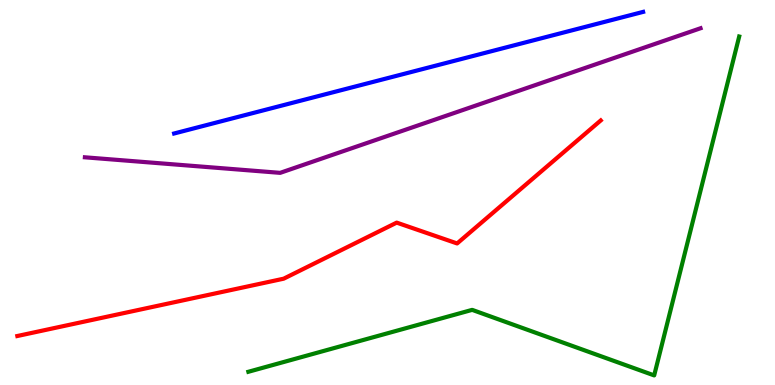[{'lines': ['blue', 'red'], 'intersections': []}, {'lines': ['green', 'red'], 'intersections': []}, {'lines': ['purple', 'red'], 'intersections': []}, {'lines': ['blue', 'green'], 'intersections': []}, {'lines': ['blue', 'purple'], 'intersections': []}, {'lines': ['green', 'purple'], 'intersections': []}]